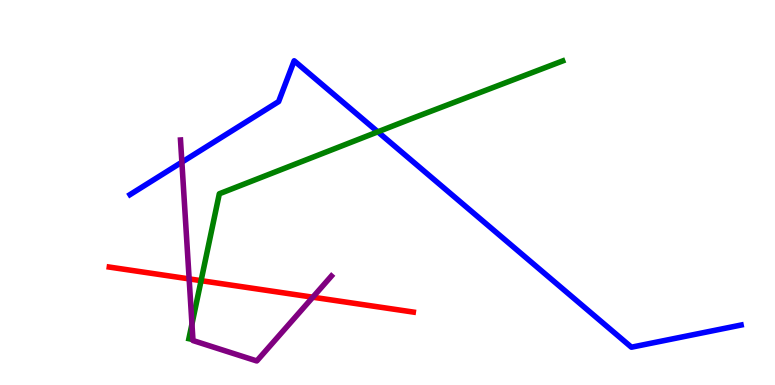[{'lines': ['blue', 'red'], 'intersections': []}, {'lines': ['green', 'red'], 'intersections': [{'x': 2.59, 'y': 2.71}]}, {'lines': ['purple', 'red'], 'intersections': [{'x': 2.44, 'y': 2.76}, {'x': 4.04, 'y': 2.28}]}, {'lines': ['blue', 'green'], 'intersections': [{'x': 4.88, 'y': 6.58}]}, {'lines': ['blue', 'purple'], 'intersections': [{'x': 2.35, 'y': 5.79}]}, {'lines': ['green', 'purple'], 'intersections': [{'x': 2.48, 'y': 1.58}]}]